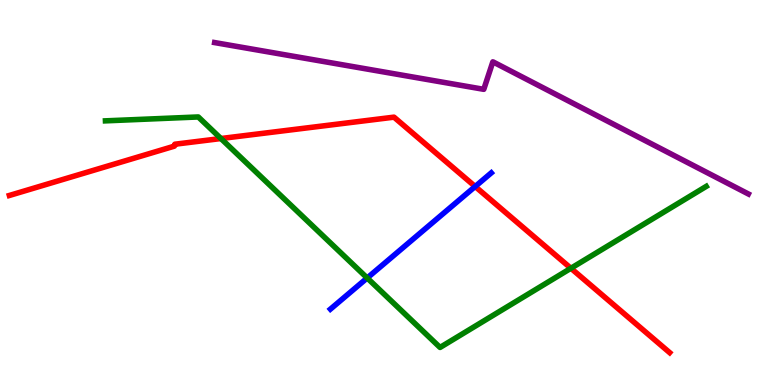[{'lines': ['blue', 'red'], 'intersections': [{'x': 6.13, 'y': 5.16}]}, {'lines': ['green', 'red'], 'intersections': [{'x': 2.85, 'y': 6.4}, {'x': 7.37, 'y': 3.03}]}, {'lines': ['purple', 'red'], 'intersections': []}, {'lines': ['blue', 'green'], 'intersections': [{'x': 4.74, 'y': 2.78}]}, {'lines': ['blue', 'purple'], 'intersections': []}, {'lines': ['green', 'purple'], 'intersections': []}]